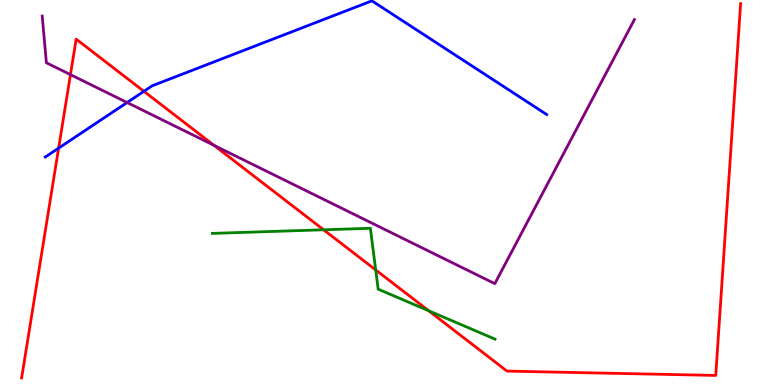[{'lines': ['blue', 'red'], 'intersections': [{'x': 0.756, 'y': 6.15}, {'x': 1.86, 'y': 7.63}]}, {'lines': ['green', 'red'], 'intersections': [{'x': 4.18, 'y': 4.03}, {'x': 4.85, 'y': 2.99}, {'x': 5.53, 'y': 1.93}]}, {'lines': ['purple', 'red'], 'intersections': [{'x': 0.909, 'y': 8.06}, {'x': 2.76, 'y': 6.22}]}, {'lines': ['blue', 'green'], 'intersections': []}, {'lines': ['blue', 'purple'], 'intersections': [{'x': 1.64, 'y': 7.34}]}, {'lines': ['green', 'purple'], 'intersections': []}]